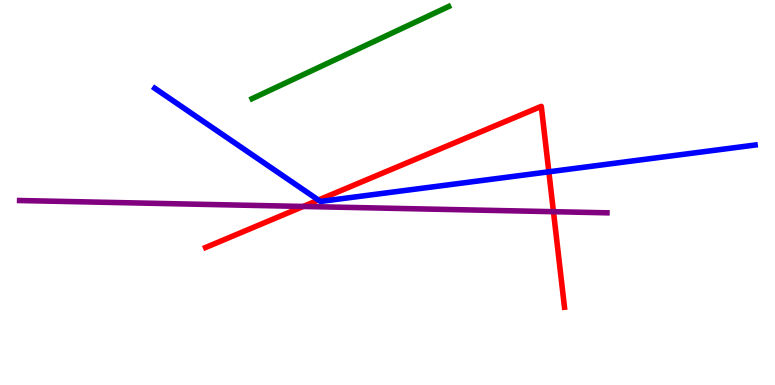[{'lines': ['blue', 'red'], 'intersections': [{'x': 4.11, 'y': 4.8}, {'x': 7.08, 'y': 5.54}]}, {'lines': ['green', 'red'], 'intersections': []}, {'lines': ['purple', 'red'], 'intersections': [{'x': 3.91, 'y': 4.64}, {'x': 7.14, 'y': 4.5}]}, {'lines': ['blue', 'green'], 'intersections': []}, {'lines': ['blue', 'purple'], 'intersections': []}, {'lines': ['green', 'purple'], 'intersections': []}]